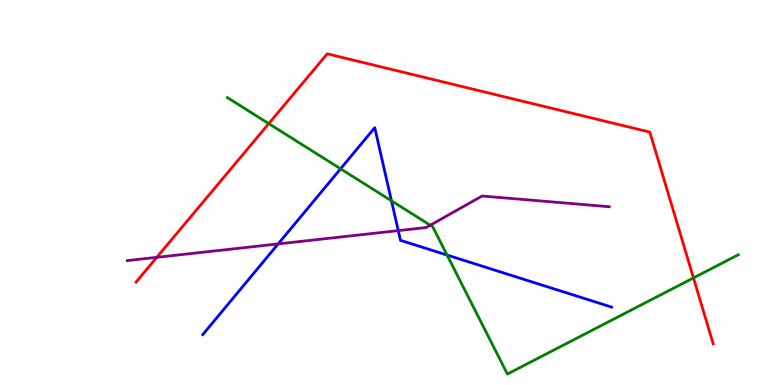[{'lines': ['blue', 'red'], 'intersections': []}, {'lines': ['green', 'red'], 'intersections': [{'x': 3.47, 'y': 6.79}, {'x': 8.95, 'y': 2.78}]}, {'lines': ['purple', 'red'], 'intersections': [{'x': 2.02, 'y': 3.32}]}, {'lines': ['blue', 'green'], 'intersections': [{'x': 4.39, 'y': 5.62}, {'x': 5.05, 'y': 4.78}, {'x': 5.77, 'y': 3.38}]}, {'lines': ['blue', 'purple'], 'intersections': [{'x': 3.59, 'y': 3.66}, {'x': 5.14, 'y': 4.01}]}, {'lines': ['green', 'purple'], 'intersections': [{'x': 5.55, 'y': 4.15}]}]